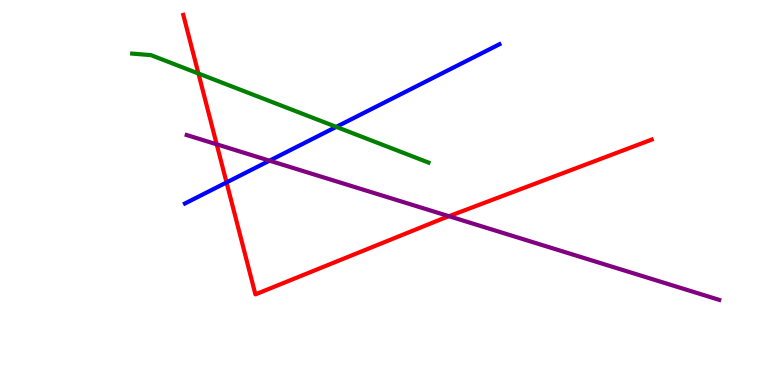[{'lines': ['blue', 'red'], 'intersections': [{'x': 2.92, 'y': 5.26}]}, {'lines': ['green', 'red'], 'intersections': [{'x': 2.56, 'y': 8.09}]}, {'lines': ['purple', 'red'], 'intersections': [{'x': 2.8, 'y': 6.25}, {'x': 5.79, 'y': 4.38}]}, {'lines': ['blue', 'green'], 'intersections': [{'x': 4.34, 'y': 6.7}]}, {'lines': ['blue', 'purple'], 'intersections': [{'x': 3.48, 'y': 5.83}]}, {'lines': ['green', 'purple'], 'intersections': []}]